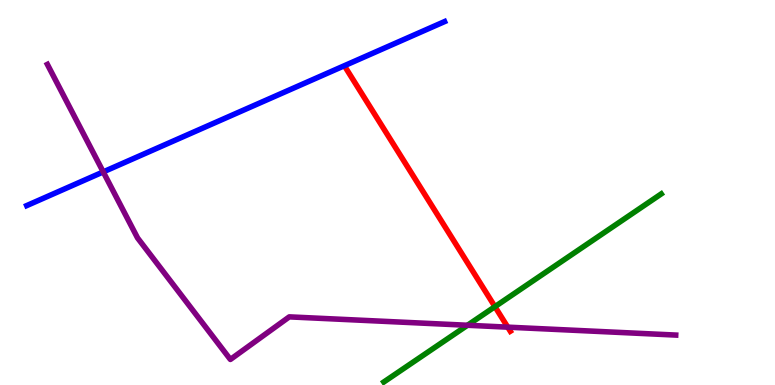[{'lines': ['blue', 'red'], 'intersections': []}, {'lines': ['green', 'red'], 'intersections': [{'x': 6.39, 'y': 2.03}]}, {'lines': ['purple', 'red'], 'intersections': [{'x': 6.55, 'y': 1.5}]}, {'lines': ['blue', 'green'], 'intersections': []}, {'lines': ['blue', 'purple'], 'intersections': [{'x': 1.33, 'y': 5.54}]}, {'lines': ['green', 'purple'], 'intersections': [{'x': 6.03, 'y': 1.55}]}]